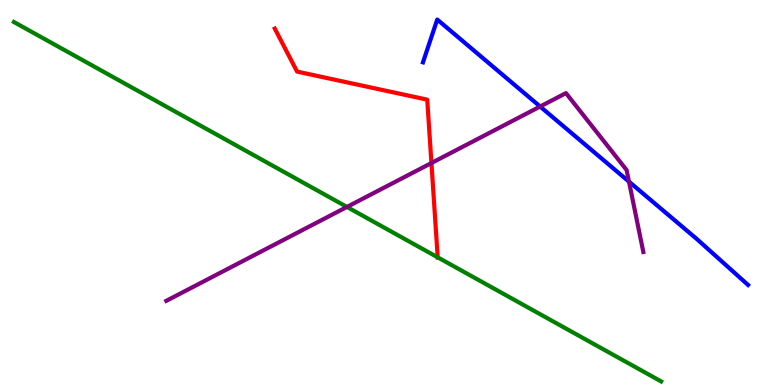[{'lines': ['blue', 'red'], 'intersections': []}, {'lines': ['green', 'red'], 'intersections': [{'x': 5.65, 'y': 3.32}]}, {'lines': ['purple', 'red'], 'intersections': [{'x': 5.57, 'y': 5.77}]}, {'lines': ['blue', 'green'], 'intersections': []}, {'lines': ['blue', 'purple'], 'intersections': [{'x': 6.97, 'y': 7.23}, {'x': 8.12, 'y': 5.28}]}, {'lines': ['green', 'purple'], 'intersections': [{'x': 4.48, 'y': 4.63}]}]